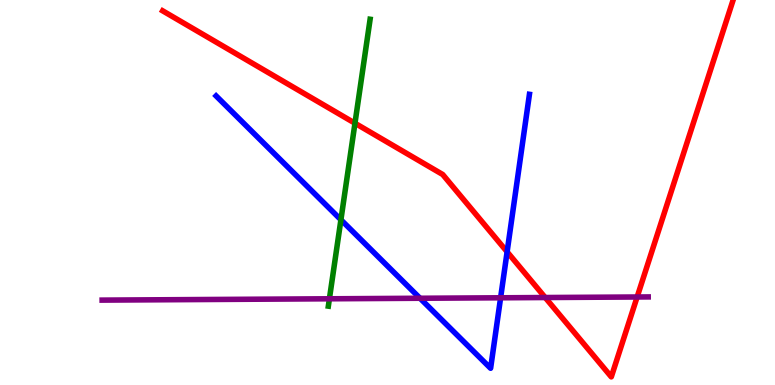[{'lines': ['blue', 'red'], 'intersections': [{'x': 6.54, 'y': 3.46}]}, {'lines': ['green', 'red'], 'intersections': [{'x': 4.58, 'y': 6.8}]}, {'lines': ['purple', 'red'], 'intersections': [{'x': 7.03, 'y': 2.27}, {'x': 8.22, 'y': 2.29}]}, {'lines': ['blue', 'green'], 'intersections': [{'x': 4.4, 'y': 4.29}]}, {'lines': ['blue', 'purple'], 'intersections': [{'x': 5.42, 'y': 2.25}, {'x': 6.46, 'y': 2.27}]}, {'lines': ['green', 'purple'], 'intersections': [{'x': 4.25, 'y': 2.24}]}]